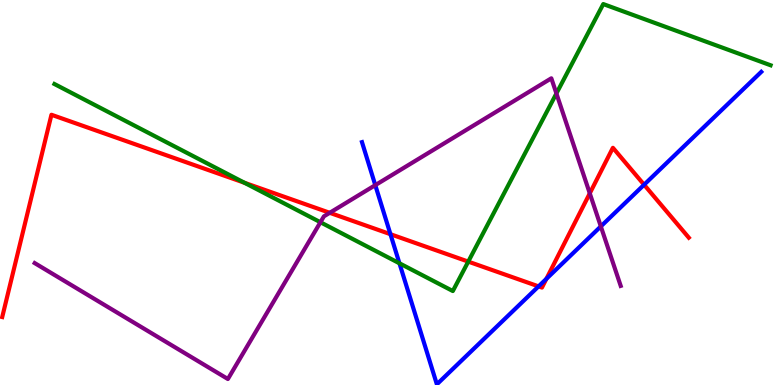[{'lines': ['blue', 'red'], 'intersections': [{'x': 5.04, 'y': 3.92}, {'x': 6.95, 'y': 2.56}, {'x': 7.05, 'y': 2.76}, {'x': 8.31, 'y': 5.2}]}, {'lines': ['green', 'red'], 'intersections': [{'x': 3.15, 'y': 5.25}, {'x': 6.04, 'y': 3.2}]}, {'lines': ['purple', 'red'], 'intersections': [{'x': 4.25, 'y': 4.47}, {'x': 7.61, 'y': 4.98}]}, {'lines': ['blue', 'green'], 'intersections': [{'x': 5.15, 'y': 3.16}]}, {'lines': ['blue', 'purple'], 'intersections': [{'x': 4.84, 'y': 5.19}, {'x': 7.75, 'y': 4.12}]}, {'lines': ['green', 'purple'], 'intersections': [{'x': 4.13, 'y': 4.23}, {'x': 7.18, 'y': 7.57}]}]